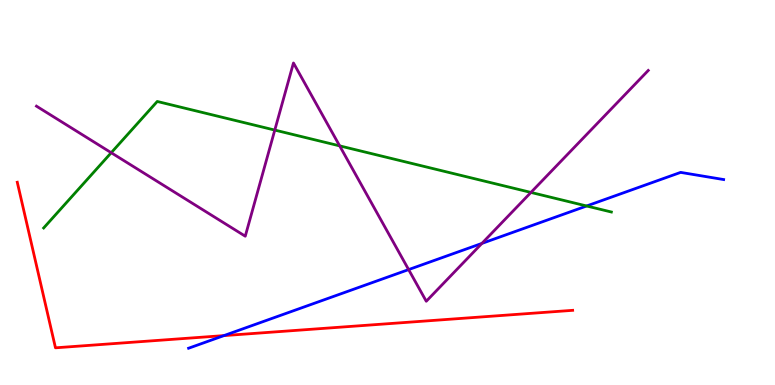[{'lines': ['blue', 'red'], 'intersections': [{'x': 2.89, 'y': 1.28}]}, {'lines': ['green', 'red'], 'intersections': []}, {'lines': ['purple', 'red'], 'intersections': []}, {'lines': ['blue', 'green'], 'intersections': [{'x': 7.57, 'y': 4.65}]}, {'lines': ['blue', 'purple'], 'intersections': [{'x': 5.27, 'y': 3.0}, {'x': 6.22, 'y': 3.68}]}, {'lines': ['green', 'purple'], 'intersections': [{'x': 1.44, 'y': 6.03}, {'x': 3.55, 'y': 6.62}, {'x': 4.38, 'y': 6.21}, {'x': 6.85, 'y': 5.0}]}]